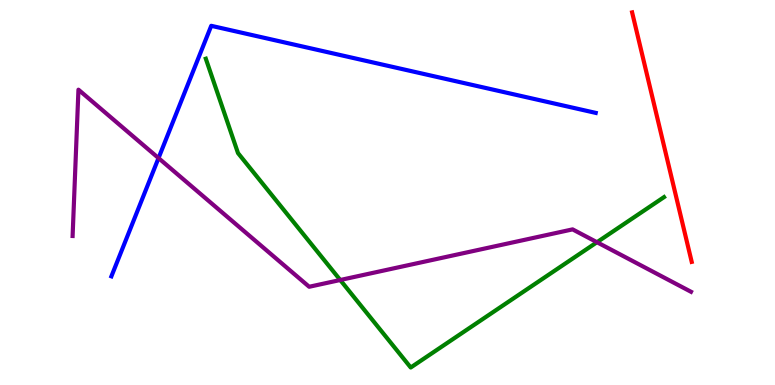[{'lines': ['blue', 'red'], 'intersections': []}, {'lines': ['green', 'red'], 'intersections': []}, {'lines': ['purple', 'red'], 'intersections': []}, {'lines': ['blue', 'green'], 'intersections': []}, {'lines': ['blue', 'purple'], 'intersections': [{'x': 2.05, 'y': 5.89}]}, {'lines': ['green', 'purple'], 'intersections': [{'x': 4.39, 'y': 2.73}, {'x': 7.7, 'y': 3.71}]}]